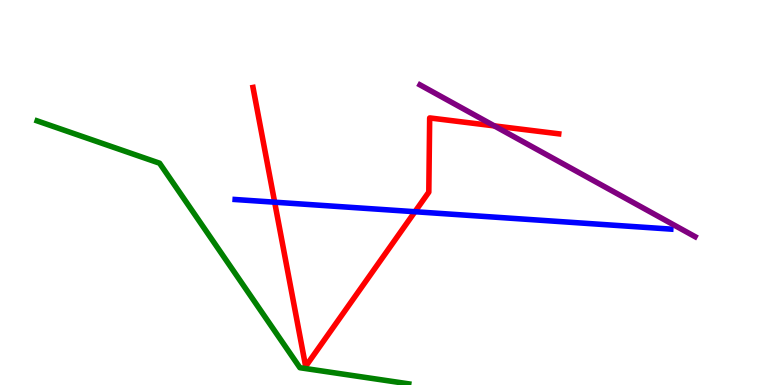[{'lines': ['blue', 'red'], 'intersections': [{'x': 3.54, 'y': 4.75}, {'x': 5.35, 'y': 4.5}]}, {'lines': ['green', 'red'], 'intersections': []}, {'lines': ['purple', 'red'], 'intersections': [{'x': 6.38, 'y': 6.73}]}, {'lines': ['blue', 'green'], 'intersections': []}, {'lines': ['blue', 'purple'], 'intersections': []}, {'lines': ['green', 'purple'], 'intersections': []}]